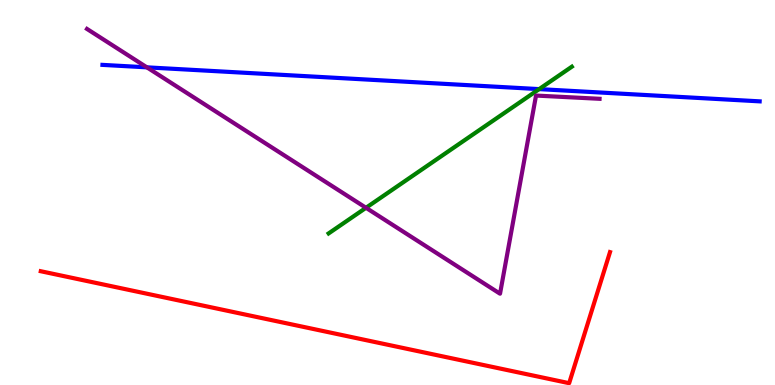[{'lines': ['blue', 'red'], 'intersections': []}, {'lines': ['green', 'red'], 'intersections': []}, {'lines': ['purple', 'red'], 'intersections': []}, {'lines': ['blue', 'green'], 'intersections': [{'x': 6.96, 'y': 7.69}]}, {'lines': ['blue', 'purple'], 'intersections': [{'x': 1.9, 'y': 8.25}]}, {'lines': ['green', 'purple'], 'intersections': [{'x': 4.72, 'y': 4.6}]}]